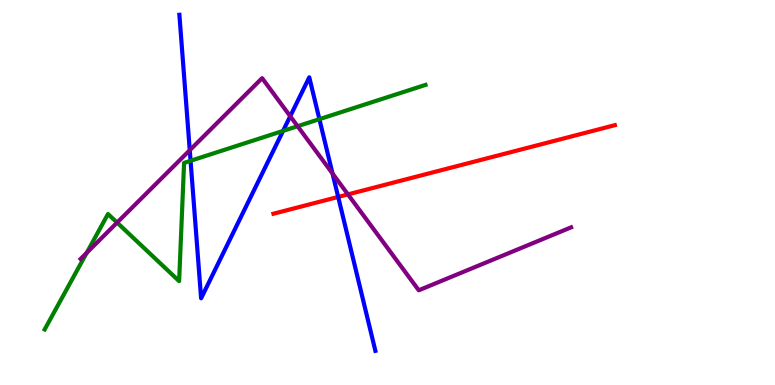[{'lines': ['blue', 'red'], 'intersections': [{'x': 4.36, 'y': 4.88}]}, {'lines': ['green', 'red'], 'intersections': []}, {'lines': ['purple', 'red'], 'intersections': [{'x': 4.49, 'y': 4.95}]}, {'lines': ['blue', 'green'], 'intersections': [{'x': 2.46, 'y': 5.82}, {'x': 3.65, 'y': 6.6}, {'x': 4.12, 'y': 6.9}]}, {'lines': ['blue', 'purple'], 'intersections': [{'x': 2.45, 'y': 6.1}, {'x': 3.74, 'y': 6.98}, {'x': 4.29, 'y': 5.49}]}, {'lines': ['green', 'purple'], 'intersections': [{'x': 1.12, 'y': 3.43}, {'x': 1.51, 'y': 4.22}, {'x': 3.84, 'y': 6.72}]}]